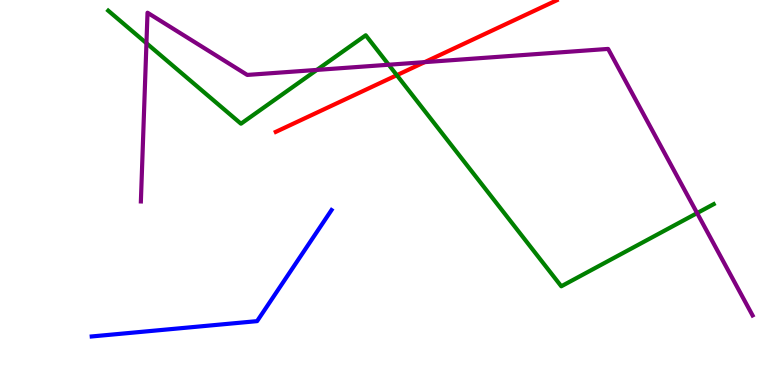[{'lines': ['blue', 'red'], 'intersections': []}, {'lines': ['green', 'red'], 'intersections': [{'x': 5.12, 'y': 8.05}]}, {'lines': ['purple', 'red'], 'intersections': [{'x': 5.48, 'y': 8.39}]}, {'lines': ['blue', 'green'], 'intersections': []}, {'lines': ['blue', 'purple'], 'intersections': []}, {'lines': ['green', 'purple'], 'intersections': [{'x': 1.89, 'y': 8.88}, {'x': 4.09, 'y': 8.18}, {'x': 5.02, 'y': 8.32}, {'x': 8.99, 'y': 4.47}]}]